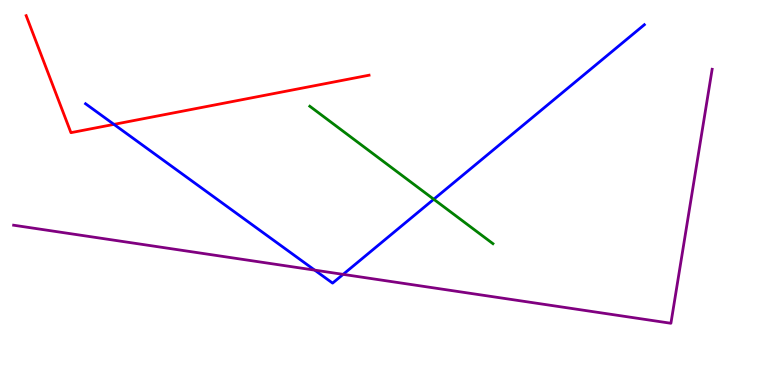[{'lines': ['blue', 'red'], 'intersections': [{'x': 1.47, 'y': 6.77}]}, {'lines': ['green', 'red'], 'intersections': []}, {'lines': ['purple', 'red'], 'intersections': []}, {'lines': ['blue', 'green'], 'intersections': [{'x': 5.6, 'y': 4.82}]}, {'lines': ['blue', 'purple'], 'intersections': [{'x': 4.06, 'y': 2.98}, {'x': 4.43, 'y': 2.87}]}, {'lines': ['green', 'purple'], 'intersections': []}]